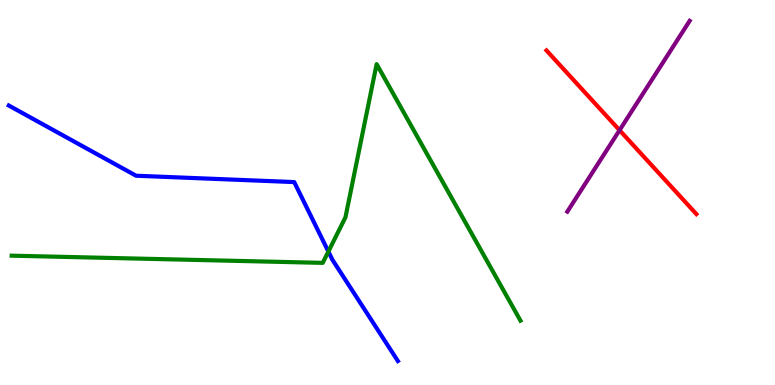[{'lines': ['blue', 'red'], 'intersections': []}, {'lines': ['green', 'red'], 'intersections': []}, {'lines': ['purple', 'red'], 'intersections': [{'x': 7.99, 'y': 6.62}]}, {'lines': ['blue', 'green'], 'intersections': [{'x': 4.24, 'y': 3.47}]}, {'lines': ['blue', 'purple'], 'intersections': []}, {'lines': ['green', 'purple'], 'intersections': []}]